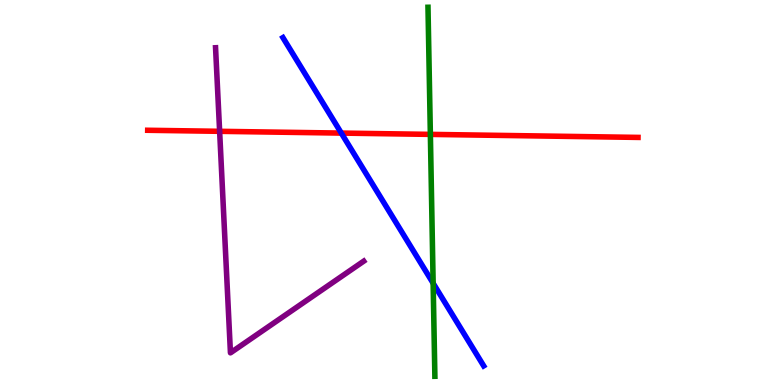[{'lines': ['blue', 'red'], 'intersections': [{'x': 4.4, 'y': 6.54}]}, {'lines': ['green', 'red'], 'intersections': [{'x': 5.55, 'y': 6.51}]}, {'lines': ['purple', 'red'], 'intersections': [{'x': 2.83, 'y': 6.59}]}, {'lines': ['blue', 'green'], 'intersections': [{'x': 5.59, 'y': 2.64}]}, {'lines': ['blue', 'purple'], 'intersections': []}, {'lines': ['green', 'purple'], 'intersections': []}]